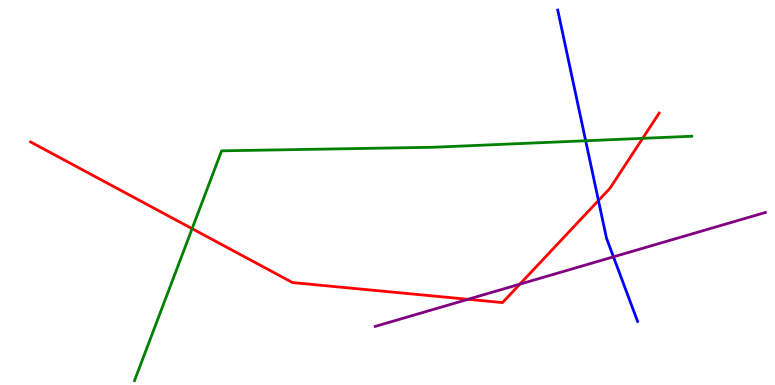[{'lines': ['blue', 'red'], 'intersections': [{'x': 7.72, 'y': 4.79}]}, {'lines': ['green', 'red'], 'intersections': [{'x': 2.48, 'y': 4.06}, {'x': 8.29, 'y': 6.41}]}, {'lines': ['purple', 'red'], 'intersections': [{'x': 6.04, 'y': 2.23}, {'x': 6.71, 'y': 2.62}]}, {'lines': ['blue', 'green'], 'intersections': [{'x': 7.56, 'y': 6.34}]}, {'lines': ['blue', 'purple'], 'intersections': [{'x': 7.92, 'y': 3.33}]}, {'lines': ['green', 'purple'], 'intersections': []}]